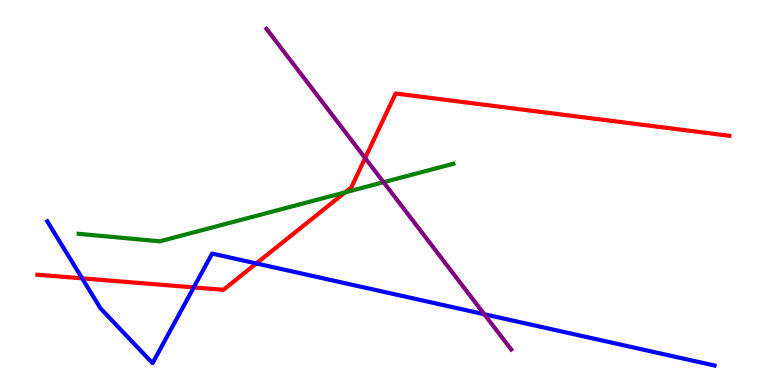[{'lines': ['blue', 'red'], 'intersections': [{'x': 1.06, 'y': 2.77}, {'x': 2.5, 'y': 2.54}, {'x': 3.31, 'y': 3.16}]}, {'lines': ['green', 'red'], 'intersections': [{'x': 4.45, 'y': 5.0}]}, {'lines': ['purple', 'red'], 'intersections': [{'x': 4.71, 'y': 5.89}]}, {'lines': ['blue', 'green'], 'intersections': []}, {'lines': ['blue', 'purple'], 'intersections': [{'x': 6.25, 'y': 1.84}]}, {'lines': ['green', 'purple'], 'intersections': [{'x': 4.95, 'y': 5.27}]}]